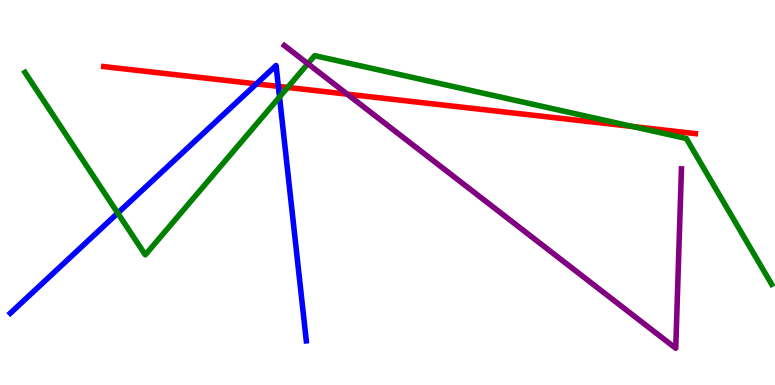[{'lines': ['blue', 'red'], 'intersections': [{'x': 3.31, 'y': 7.82}, {'x': 3.59, 'y': 7.76}]}, {'lines': ['green', 'red'], 'intersections': [{'x': 3.71, 'y': 7.73}, {'x': 8.16, 'y': 6.71}]}, {'lines': ['purple', 'red'], 'intersections': [{'x': 4.48, 'y': 7.55}]}, {'lines': ['blue', 'green'], 'intersections': [{'x': 1.52, 'y': 4.47}, {'x': 3.61, 'y': 7.48}]}, {'lines': ['blue', 'purple'], 'intersections': []}, {'lines': ['green', 'purple'], 'intersections': [{'x': 3.97, 'y': 8.35}]}]